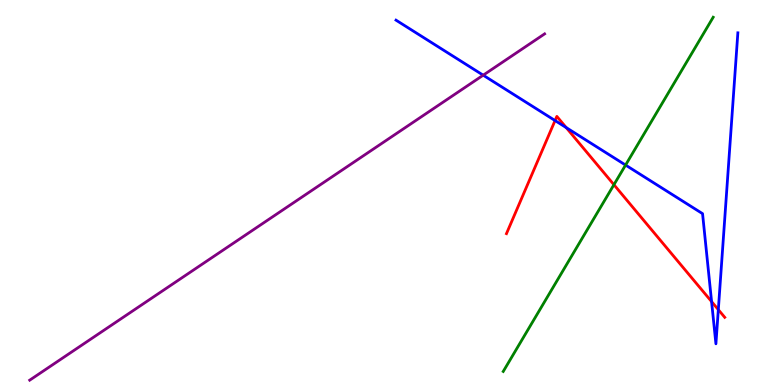[{'lines': ['blue', 'red'], 'intersections': [{'x': 7.16, 'y': 6.87}, {'x': 7.31, 'y': 6.69}, {'x': 9.18, 'y': 2.17}, {'x': 9.27, 'y': 1.96}]}, {'lines': ['green', 'red'], 'intersections': [{'x': 7.92, 'y': 5.2}]}, {'lines': ['purple', 'red'], 'intersections': []}, {'lines': ['blue', 'green'], 'intersections': [{'x': 8.07, 'y': 5.71}]}, {'lines': ['blue', 'purple'], 'intersections': [{'x': 6.23, 'y': 8.05}]}, {'lines': ['green', 'purple'], 'intersections': []}]